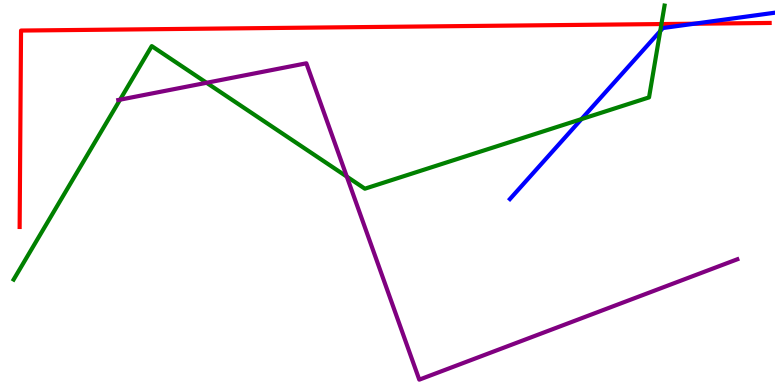[{'lines': ['blue', 'red'], 'intersections': [{'x': 8.96, 'y': 9.38}]}, {'lines': ['green', 'red'], 'intersections': [{'x': 8.53, 'y': 9.38}]}, {'lines': ['purple', 'red'], 'intersections': []}, {'lines': ['blue', 'green'], 'intersections': [{'x': 7.5, 'y': 6.91}, {'x': 8.52, 'y': 9.19}]}, {'lines': ['blue', 'purple'], 'intersections': []}, {'lines': ['green', 'purple'], 'intersections': [{'x': 1.55, 'y': 7.41}, {'x': 2.67, 'y': 7.85}, {'x': 4.47, 'y': 5.41}]}]